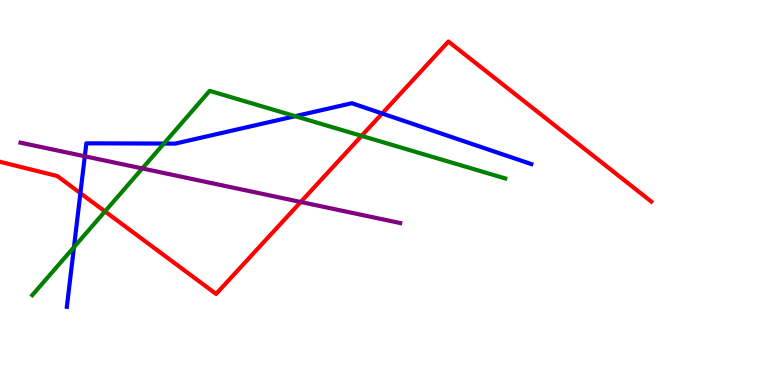[{'lines': ['blue', 'red'], 'intersections': [{'x': 1.04, 'y': 4.98}, {'x': 4.93, 'y': 7.05}]}, {'lines': ['green', 'red'], 'intersections': [{'x': 1.35, 'y': 4.51}, {'x': 4.67, 'y': 6.47}]}, {'lines': ['purple', 'red'], 'intersections': [{'x': 3.88, 'y': 4.75}]}, {'lines': ['blue', 'green'], 'intersections': [{'x': 0.954, 'y': 3.58}, {'x': 2.11, 'y': 6.27}, {'x': 3.81, 'y': 6.98}]}, {'lines': ['blue', 'purple'], 'intersections': [{'x': 1.09, 'y': 5.94}]}, {'lines': ['green', 'purple'], 'intersections': [{'x': 1.84, 'y': 5.62}]}]